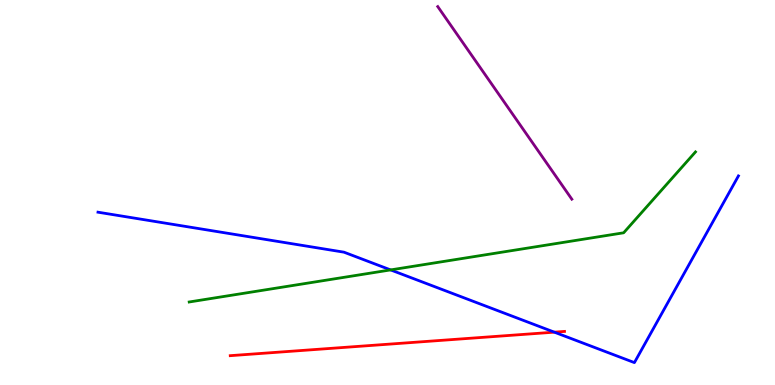[{'lines': ['blue', 'red'], 'intersections': [{'x': 7.15, 'y': 1.37}]}, {'lines': ['green', 'red'], 'intersections': []}, {'lines': ['purple', 'red'], 'intersections': []}, {'lines': ['blue', 'green'], 'intersections': [{'x': 5.04, 'y': 2.99}]}, {'lines': ['blue', 'purple'], 'intersections': []}, {'lines': ['green', 'purple'], 'intersections': []}]